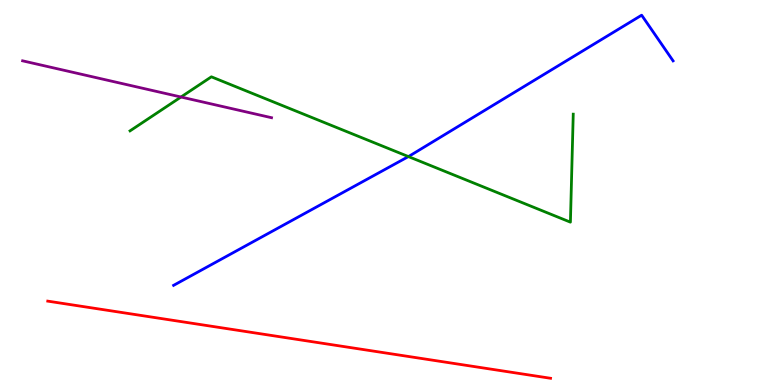[{'lines': ['blue', 'red'], 'intersections': []}, {'lines': ['green', 'red'], 'intersections': []}, {'lines': ['purple', 'red'], 'intersections': []}, {'lines': ['blue', 'green'], 'intersections': [{'x': 5.27, 'y': 5.93}]}, {'lines': ['blue', 'purple'], 'intersections': []}, {'lines': ['green', 'purple'], 'intersections': [{'x': 2.34, 'y': 7.48}]}]